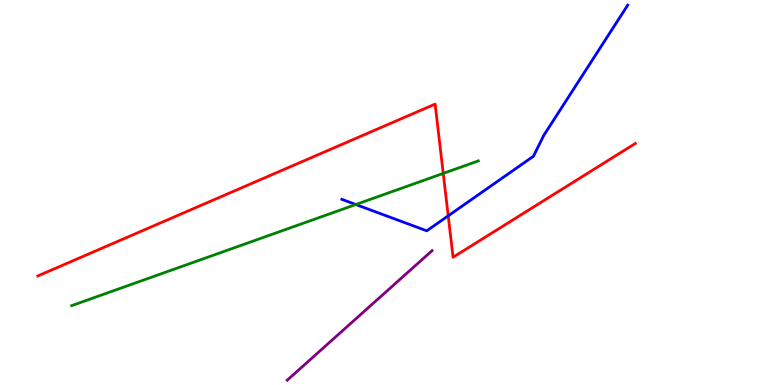[{'lines': ['blue', 'red'], 'intersections': [{'x': 5.78, 'y': 4.39}]}, {'lines': ['green', 'red'], 'intersections': [{'x': 5.72, 'y': 5.5}]}, {'lines': ['purple', 'red'], 'intersections': []}, {'lines': ['blue', 'green'], 'intersections': [{'x': 4.59, 'y': 4.69}]}, {'lines': ['blue', 'purple'], 'intersections': []}, {'lines': ['green', 'purple'], 'intersections': []}]